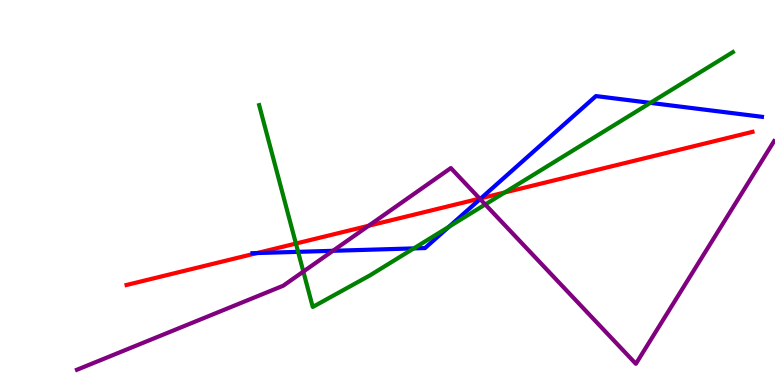[{'lines': ['blue', 'red'], 'intersections': [{'x': 3.32, 'y': 3.43}, {'x': 6.21, 'y': 4.85}]}, {'lines': ['green', 'red'], 'intersections': [{'x': 3.82, 'y': 3.67}, {'x': 6.51, 'y': 5.0}]}, {'lines': ['purple', 'red'], 'intersections': [{'x': 4.76, 'y': 4.14}, {'x': 6.19, 'y': 4.84}]}, {'lines': ['blue', 'green'], 'intersections': [{'x': 3.85, 'y': 3.46}, {'x': 5.34, 'y': 3.55}, {'x': 5.79, 'y': 4.11}, {'x': 8.39, 'y': 7.33}]}, {'lines': ['blue', 'purple'], 'intersections': [{'x': 4.3, 'y': 3.49}, {'x': 6.2, 'y': 4.83}]}, {'lines': ['green', 'purple'], 'intersections': [{'x': 3.91, 'y': 2.95}, {'x': 6.26, 'y': 4.69}]}]